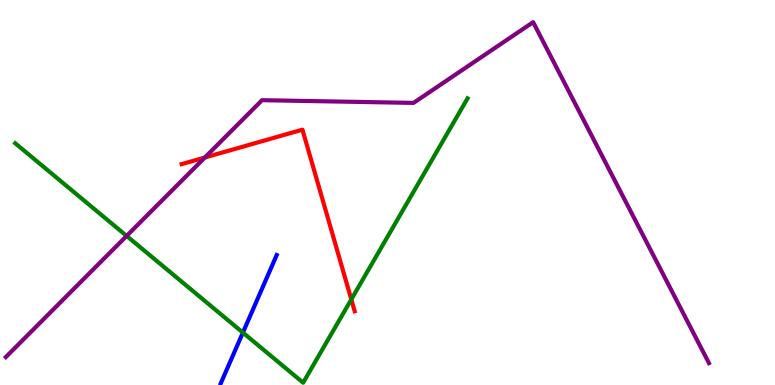[{'lines': ['blue', 'red'], 'intersections': []}, {'lines': ['green', 'red'], 'intersections': [{'x': 4.53, 'y': 2.22}]}, {'lines': ['purple', 'red'], 'intersections': [{'x': 2.64, 'y': 5.91}]}, {'lines': ['blue', 'green'], 'intersections': [{'x': 3.13, 'y': 1.36}]}, {'lines': ['blue', 'purple'], 'intersections': []}, {'lines': ['green', 'purple'], 'intersections': [{'x': 1.63, 'y': 3.87}]}]